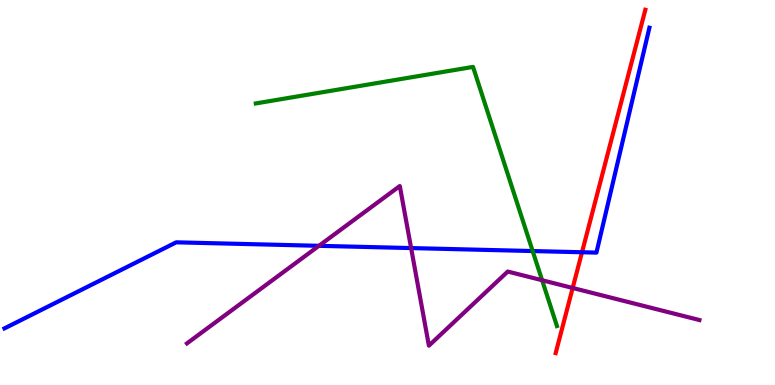[{'lines': ['blue', 'red'], 'intersections': [{'x': 7.51, 'y': 3.45}]}, {'lines': ['green', 'red'], 'intersections': []}, {'lines': ['purple', 'red'], 'intersections': [{'x': 7.39, 'y': 2.52}]}, {'lines': ['blue', 'green'], 'intersections': [{'x': 6.87, 'y': 3.48}]}, {'lines': ['blue', 'purple'], 'intersections': [{'x': 4.12, 'y': 3.62}, {'x': 5.3, 'y': 3.56}]}, {'lines': ['green', 'purple'], 'intersections': [{'x': 7.0, 'y': 2.72}]}]